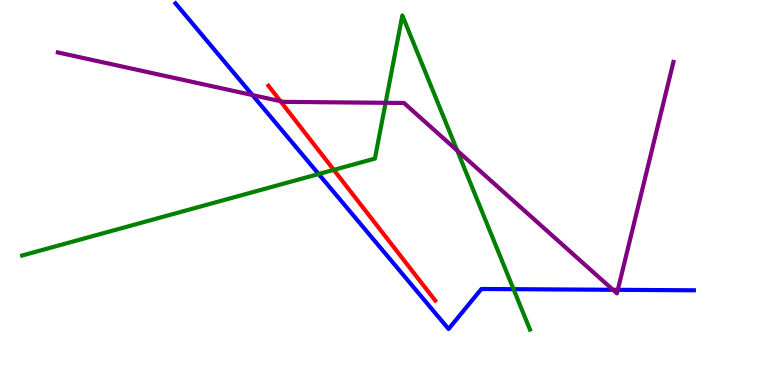[{'lines': ['blue', 'red'], 'intersections': []}, {'lines': ['green', 'red'], 'intersections': [{'x': 4.31, 'y': 5.59}]}, {'lines': ['purple', 'red'], 'intersections': [{'x': 3.62, 'y': 7.37}]}, {'lines': ['blue', 'green'], 'intersections': [{'x': 4.11, 'y': 5.48}, {'x': 6.63, 'y': 2.49}]}, {'lines': ['blue', 'purple'], 'intersections': [{'x': 3.26, 'y': 7.53}, {'x': 7.91, 'y': 2.47}, {'x': 7.97, 'y': 2.47}]}, {'lines': ['green', 'purple'], 'intersections': [{'x': 4.98, 'y': 7.33}, {'x': 5.9, 'y': 6.09}]}]